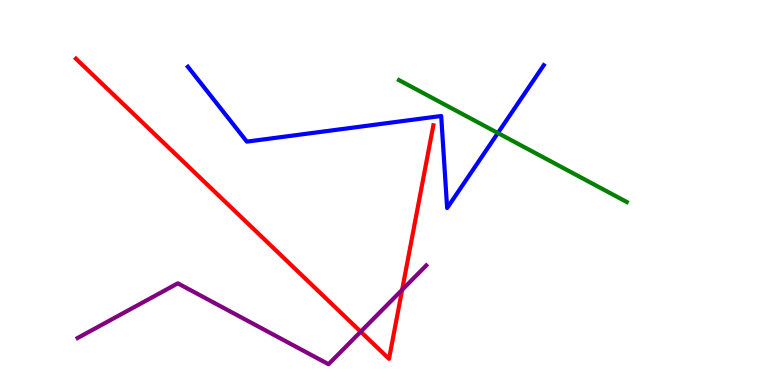[{'lines': ['blue', 'red'], 'intersections': []}, {'lines': ['green', 'red'], 'intersections': []}, {'lines': ['purple', 'red'], 'intersections': [{'x': 4.65, 'y': 1.39}, {'x': 5.19, 'y': 2.47}]}, {'lines': ['blue', 'green'], 'intersections': [{'x': 6.42, 'y': 6.54}]}, {'lines': ['blue', 'purple'], 'intersections': []}, {'lines': ['green', 'purple'], 'intersections': []}]